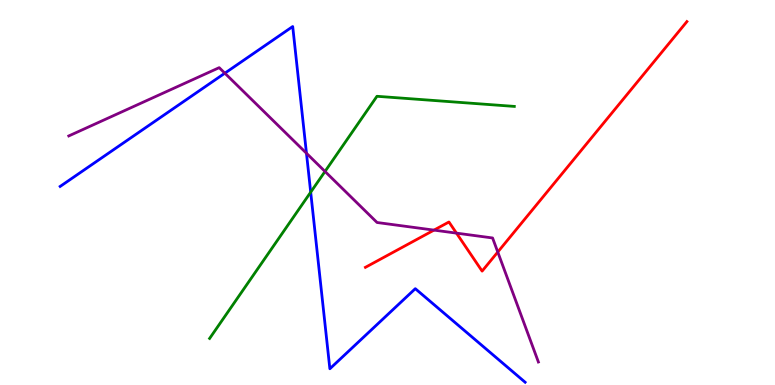[{'lines': ['blue', 'red'], 'intersections': []}, {'lines': ['green', 'red'], 'intersections': []}, {'lines': ['purple', 'red'], 'intersections': [{'x': 5.6, 'y': 4.02}, {'x': 5.89, 'y': 3.94}, {'x': 6.42, 'y': 3.45}]}, {'lines': ['blue', 'green'], 'intersections': [{'x': 4.01, 'y': 5.01}]}, {'lines': ['blue', 'purple'], 'intersections': [{'x': 2.9, 'y': 8.1}, {'x': 3.95, 'y': 6.02}]}, {'lines': ['green', 'purple'], 'intersections': [{'x': 4.19, 'y': 5.55}]}]